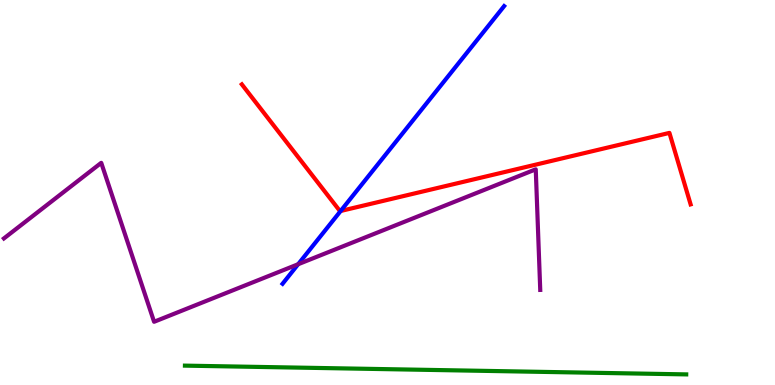[{'lines': ['blue', 'red'], 'intersections': [{'x': 4.4, 'y': 4.52}]}, {'lines': ['green', 'red'], 'intersections': []}, {'lines': ['purple', 'red'], 'intersections': []}, {'lines': ['blue', 'green'], 'intersections': []}, {'lines': ['blue', 'purple'], 'intersections': [{'x': 3.85, 'y': 3.14}]}, {'lines': ['green', 'purple'], 'intersections': []}]